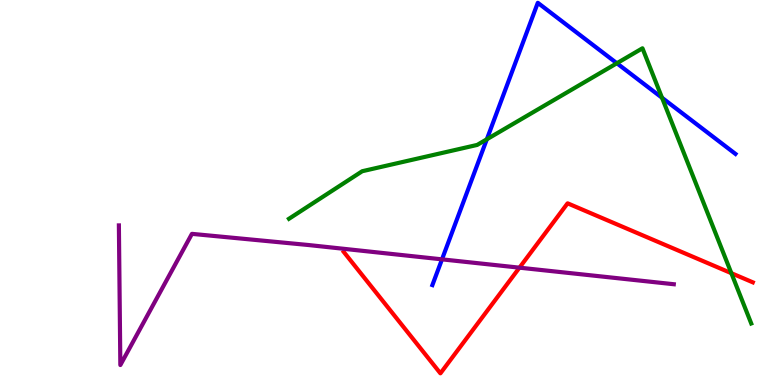[{'lines': ['blue', 'red'], 'intersections': []}, {'lines': ['green', 'red'], 'intersections': [{'x': 9.44, 'y': 2.9}]}, {'lines': ['purple', 'red'], 'intersections': [{'x': 6.7, 'y': 3.05}]}, {'lines': ['blue', 'green'], 'intersections': [{'x': 6.28, 'y': 6.38}, {'x': 7.96, 'y': 8.36}, {'x': 8.54, 'y': 7.46}]}, {'lines': ['blue', 'purple'], 'intersections': [{'x': 5.7, 'y': 3.26}]}, {'lines': ['green', 'purple'], 'intersections': []}]